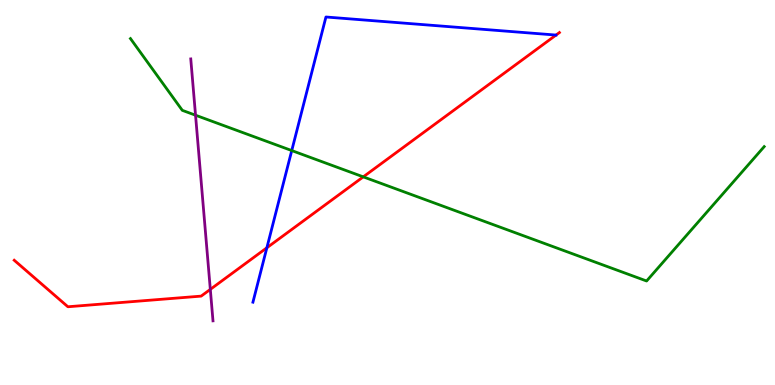[{'lines': ['blue', 'red'], 'intersections': [{'x': 3.44, 'y': 3.56}]}, {'lines': ['green', 'red'], 'intersections': [{'x': 4.69, 'y': 5.41}]}, {'lines': ['purple', 'red'], 'intersections': [{'x': 2.71, 'y': 2.48}]}, {'lines': ['blue', 'green'], 'intersections': [{'x': 3.76, 'y': 6.09}]}, {'lines': ['blue', 'purple'], 'intersections': []}, {'lines': ['green', 'purple'], 'intersections': [{'x': 2.52, 'y': 7.01}]}]